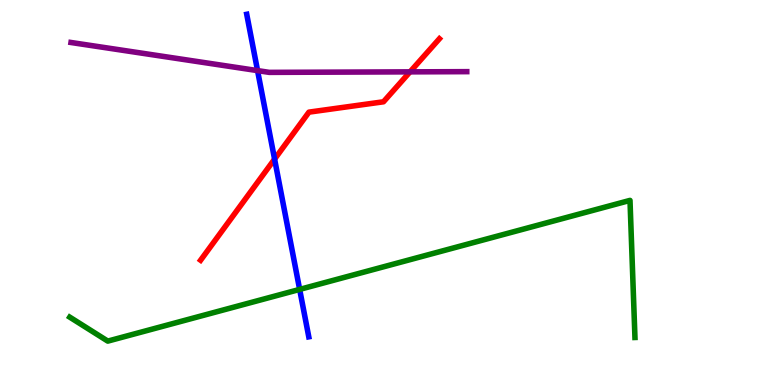[{'lines': ['blue', 'red'], 'intersections': [{'x': 3.54, 'y': 5.87}]}, {'lines': ['green', 'red'], 'intersections': []}, {'lines': ['purple', 'red'], 'intersections': [{'x': 5.29, 'y': 8.13}]}, {'lines': ['blue', 'green'], 'intersections': [{'x': 3.87, 'y': 2.48}]}, {'lines': ['blue', 'purple'], 'intersections': [{'x': 3.32, 'y': 8.17}]}, {'lines': ['green', 'purple'], 'intersections': []}]